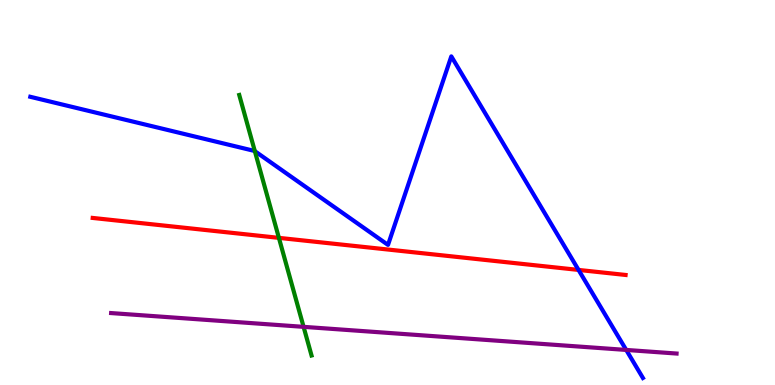[{'lines': ['blue', 'red'], 'intersections': [{'x': 7.47, 'y': 2.99}]}, {'lines': ['green', 'red'], 'intersections': [{'x': 3.6, 'y': 3.82}]}, {'lines': ['purple', 'red'], 'intersections': []}, {'lines': ['blue', 'green'], 'intersections': [{'x': 3.29, 'y': 6.07}]}, {'lines': ['blue', 'purple'], 'intersections': [{'x': 8.08, 'y': 0.911}]}, {'lines': ['green', 'purple'], 'intersections': [{'x': 3.92, 'y': 1.51}]}]